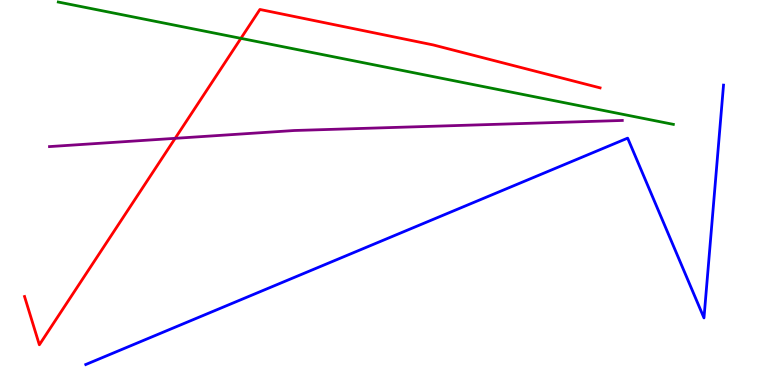[{'lines': ['blue', 'red'], 'intersections': []}, {'lines': ['green', 'red'], 'intersections': [{'x': 3.11, 'y': 9.0}]}, {'lines': ['purple', 'red'], 'intersections': [{'x': 2.26, 'y': 6.41}]}, {'lines': ['blue', 'green'], 'intersections': []}, {'lines': ['blue', 'purple'], 'intersections': []}, {'lines': ['green', 'purple'], 'intersections': []}]